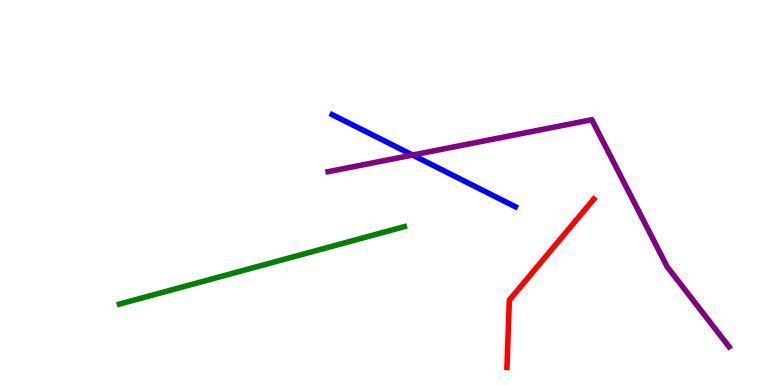[{'lines': ['blue', 'red'], 'intersections': []}, {'lines': ['green', 'red'], 'intersections': []}, {'lines': ['purple', 'red'], 'intersections': []}, {'lines': ['blue', 'green'], 'intersections': []}, {'lines': ['blue', 'purple'], 'intersections': [{'x': 5.32, 'y': 5.97}]}, {'lines': ['green', 'purple'], 'intersections': []}]